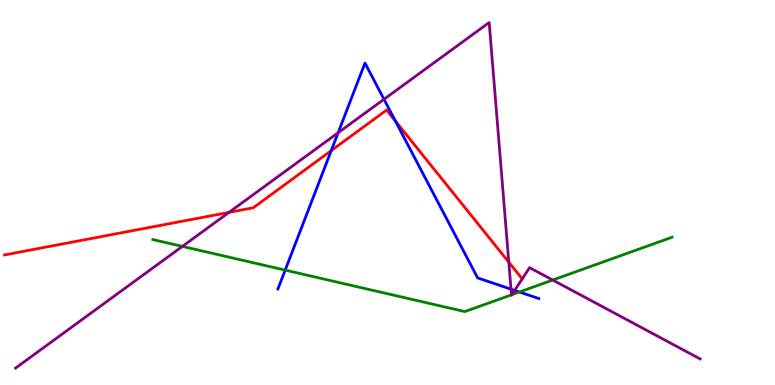[{'lines': ['blue', 'red'], 'intersections': [{'x': 4.27, 'y': 6.09}, {'x': 5.1, 'y': 6.86}]}, {'lines': ['green', 'red'], 'intersections': []}, {'lines': ['purple', 'red'], 'intersections': [{'x': 2.95, 'y': 4.48}, {'x': 6.57, 'y': 3.19}, {'x': 6.74, 'y': 2.76}]}, {'lines': ['blue', 'green'], 'intersections': [{'x': 3.68, 'y': 2.98}, {'x': 6.7, 'y': 2.42}]}, {'lines': ['blue', 'purple'], 'intersections': [{'x': 4.36, 'y': 6.55}, {'x': 4.95, 'y': 7.42}, {'x': 6.59, 'y': 2.49}, {'x': 6.64, 'y': 2.46}]}, {'lines': ['green', 'purple'], 'intersections': [{'x': 2.35, 'y': 3.6}, {'x': 6.6, 'y': 2.34}, {'x': 6.6, 'y': 2.35}, {'x': 7.13, 'y': 2.73}]}]